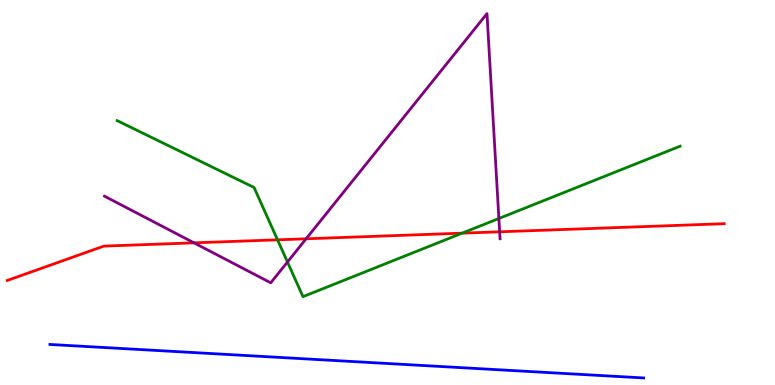[{'lines': ['blue', 'red'], 'intersections': []}, {'lines': ['green', 'red'], 'intersections': [{'x': 3.58, 'y': 3.77}, {'x': 5.96, 'y': 3.94}]}, {'lines': ['purple', 'red'], 'intersections': [{'x': 2.5, 'y': 3.69}, {'x': 3.95, 'y': 3.8}, {'x': 6.45, 'y': 3.98}]}, {'lines': ['blue', 'green'], 'intersections': []}, {'lines': ['blue', 'purple'], 'intersections': []}, {'lines': ['green', 'purple'], 'intersections': [{'x': 3.71, 'y': 3.19}, {'x': 6.44, 'y': 4.32}]}]